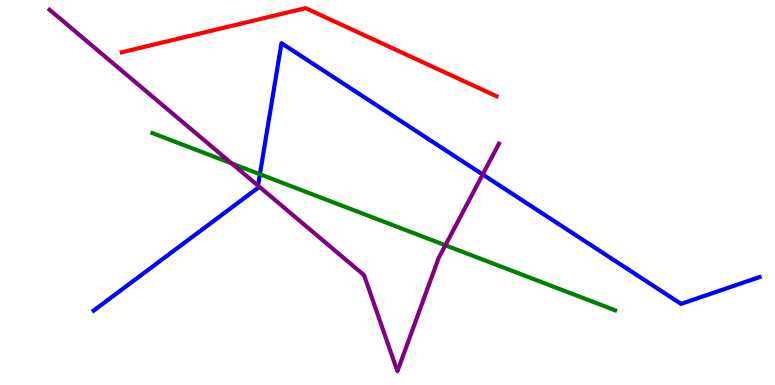[{'lines': ['blue', 'red'], 'intersections': []}, {'lines': ['green', 'red'], 'intersections': []}, {'lines': ['purple', 'red'], 'intersections': []}, {'lines': ['blue', 'green'], 'intersections': [{'x': 3.35, 'y': 5.47}]}, {'lines': ['blue', 'purple'], 'intersections': [{'x': 3.33, 'y': 5.18}, {'x': 6.23, 'y': 5.47}]}, {'lines': ['green', 'purple'], 'intersections': [{'x': 2.99, 'y': 5.76}, {'x': 5.75, 'y': 3.63}]}]